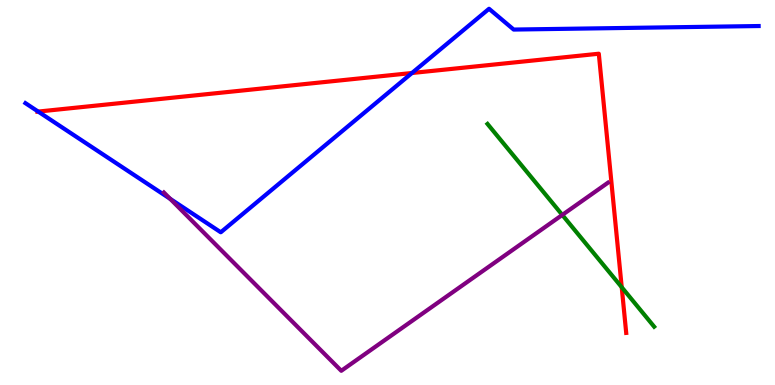[{'lines': ['blue', 'red'], 'intersections': [{'x': 0.493, 'y': 7.1}, {'x': 5.32, 'y': 8.1}]}, {'lines': ['green', 'red'], 'intersections': [{'x': 8.02, 'y': 2.54}]}, {'lines': ['purple', 'red'], 'intersections': []}, {'lines': ['blue', 'green'], 'intersections': []}, {'lines': ['blue', 'purple'], 'intersections': [{'x': 2.2, 'y': 4.84}]}, {'lines': ['green', 'purple'], 'intersections': [{'x': 7.26, 'y': 4.42}]}]